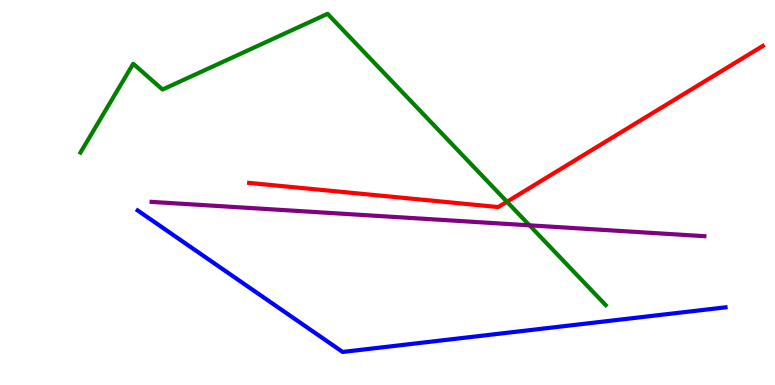[{'lines': ['blue', 'red'], 'intersections': []}, {'lines': ['green', 'red'], 'intersections': [{'x': 6.54, 'y': 4.76}]}, {'lines': ['purple', 'red'], 'intersections': []}, {'lines': ['blue', 'green'], 'intersections': []}, {'lines': ['blue', 'purple'], 'intersections': []}, {'lines': ['green', 'purple'], 'intersections': [{'x': 6.83, 'y': 4.15}]}]